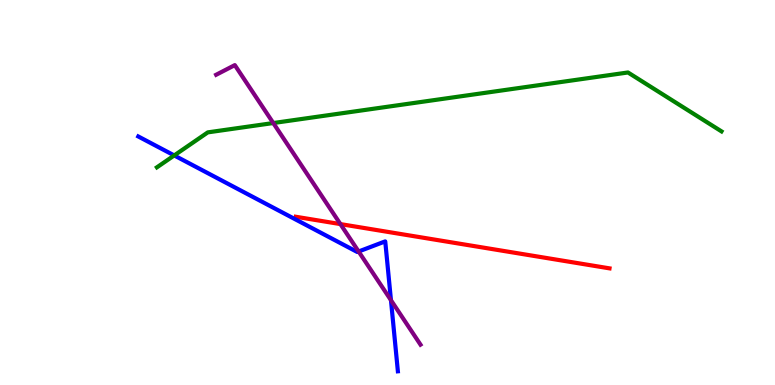[{'lines': ['blue', 'red'], 'intersections': []}, {'lines': ['green', 'red'], 'intersections': []}, {'lines': ['purple', 'red'], 'intersections': [{'x': 4.39, 'y': 4.18}]}, {'lines': ['blue', 'green'], 'intersections': [{'x': 2.25, 'y': 5.96}]}, {'lines': ['blue', 'purple'], 'intersections': [{'x': 4.63, 'y': 3.47}, {'x': 5.04, 'y': 2.2}]}, {'lines': ['green', 'purple'], 'intersections': [{'x': 3.53, 'y': 6.8}]}]